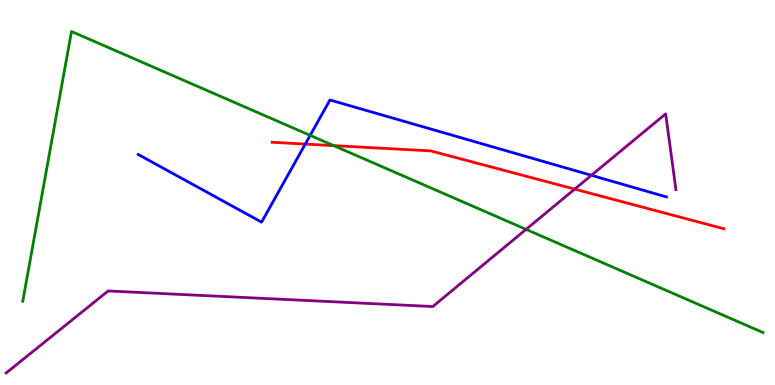[{'lines': ['blue', 'red'], 'intersections': [{'x': 3.94, 'y': 6.26}]}, {'lines': ['green', 'red'], 'intersections': [{'x': 4.31, 'y': 6.22}]}, {'lines': ['purple', 'red'], 'intersections': [{'x': 7.42, 'y': 5.09}]}, {'lines': ['blue', 'green'], 'intersections': [{'x': 4.0, 'y': 6.48}]}, {'lines': ['blue', 'purple'], 'intersections': [{'x': 7.63, 'y': 5.45}]}, {'lines': ['green', 'purple'], 'intersections': [{'x': 6.79, 'y': 4.04}]}]